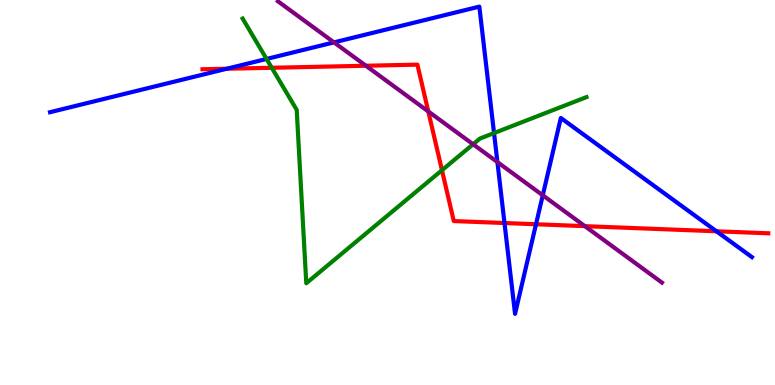[{'lines': ['blue', 'red'], 'intersections': [{'x': 2.93, 'y': 8.21}, {'x': 6.51, 'y': 4.21}, {'x': 6.92, 'y': 4.18}, {'x': 9.24, 'y': 3.99}]}, {'lines': ['green', 'red'], 'intersections': [{'x': 3.51, 'y': 8.24}, {'x': 5.7, 'y': 5.58}]}, {'lines': ['purple', 'red'], 'intersections': [{'x': 4.72, 'y': 8.29}, {'x': 5.53, 'y': 7.11}, {'x': 7.55, 'y': 4.13}]}, {'lines': ['blue', 'green'], 'intersections': [{'x': 3.44, 'y': 8.47}, {'x': 6.37, 'y': 6.54}]}, {'lines': ['blue', 'purple'], 'intersections': [{'x': 4.31, 'y': 8.9}, {'x': 6.42, 'y': 5.79}, {'x': 7.0, 'y': 4.93}]}, {'lines': ['green', 'purple'], 'intersections': [{'x': 6.1, 'y': 6.25}]}]